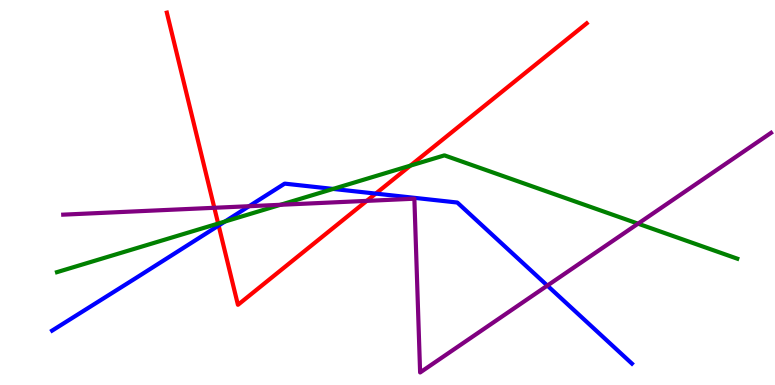[{'lines': ['blue', 'red'], 'intersections': [{'x': 2.82, 'y': 4.14}, {'x': 4.85, 'y': 4.97}]}, {'lines': ['green', 'red'], 'intersections': [{'x': 2.81, 'y': 4.19}, {'x': 5.3, 'y': 5.7}]}, {'lines': ['purple', 'red'], 'intersections': [{'x': 2.77, 'y': 4.6}, {'x': 4.73, 'y': 4.78}]}, {'lines': ['blue', 'green'], 'intersections': [{'x': 2.9, 'y': 4.25}, {'x': 4.3, 'y': 5.09}]}, {'lines': ['blue', 'purple'], 'intersections': [{'x': 3.21, 'y': 4.64}, {'x': 7.06, 'y': 2.58}]}, {'lines': ['green', 'purple'], 'intersections': [{'x': 3.62, 'y': 4.68}, {'x': 8.23, 'y': 4.19}]}]